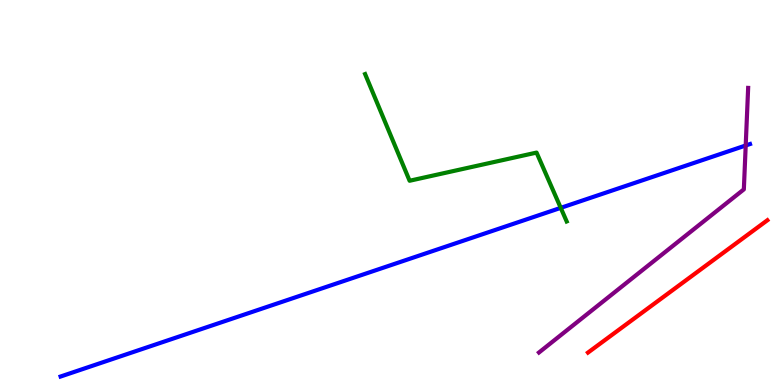[{'lines': ['blue', 'red'], 'intersections': []}, {'lines': ['green', 'red'], 'intersections': []}, {'lines': ['purple', 'red'], 'intersections': []}, {'lines': ['blue', 'green'], 'intersections': [{'x': 7.24, 'y': 4.6}]}, {'lines': ['blue', 'purple'], 'intersections': [{'x': 9.62, 'y': 6.22}]}, {'lines': ['green', 'purple'], 'intersections': []}]